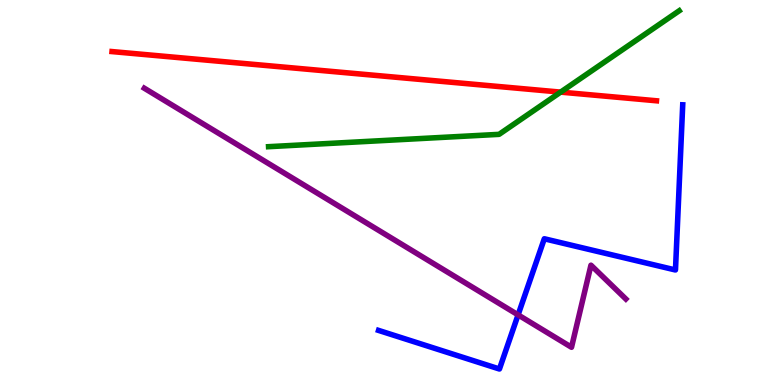[{'lines': ['blue', 'red'], 'intersections': []}, {'lines': ['green', 'red'], 'intersections': [{'x': 7.23, 'y': 7.61}]}, {'lines': ['purple', 'red'], 'intersections': []}, {'lines': ['blue', 'green'], 'intersections': []}, {'lines': ['blue', 'purple'], 'intersections': [{'x': 6.69, 'y': 1.82}]}, {'lines': ['green', 'purple'], 'intersections': []}]